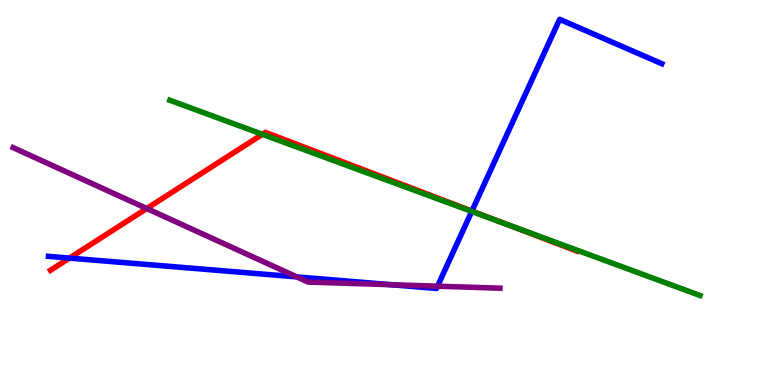[{'lines': ['blue', 'red'], 'intersections': [{'x': 0.896, 'y': 3.3}, {'x': 6.09, 'y': 4.52}]}, {'lines': ['green', 'red'], 'intersections': [{'x': 3.39, 'y': 6.51}, {'x': 6.5, 'y': 4.2}]}, {'lines': ['purple', 'red'], 'intersections': [{'x': 1.89, 'y': 4.58}]}, {'lines': ['blue', 'green'], 'intersections': [{'x': 6.09, 'y': 4.51}]}, {'lines': ['blue', 'purple'], 'intersections': [{'x': 3.83, 'y': 2.81}, {'x': 5.05, 'y': 2.6}, {'x': 5.65, 'y': 2.57}]}, {'lines': ['green', 'purple'], 'intersections': []}]